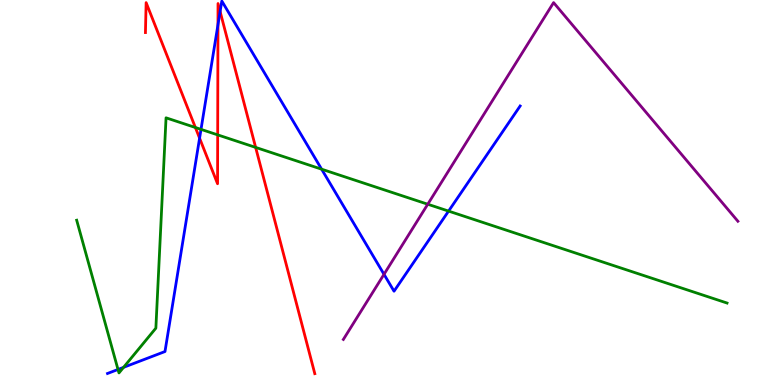[{'lines': ['blue', 'red'], 'intersections': [{'x': 2.58, 'y': 6.41}, {'x': 2.81, 'y': 9.36}, {'x': 2.84, 'y': 9.7}]}, {'lines': ['green', 'red'], 'intersections': [{'x': 2.52, 'y': 6.69}, {'x': 2.81, 'y': 6.5}, {'x': 3.3, 'y': 6.17}]}, {'lines': ['purple', 'red'], 'intersections': []}, {'lines': ['blue', 'green'], 'intersections': [{'x': 1.52, 'y': 0.403}, {'x': 1.59, 'y': 0.458}, {'x': 2.59, 'y': 6.64}, {'x': 4.15, 'y': 5.61}, {'x': 5.79, 'y': 4.52}]}, {'lines': ['blue', 'purple'], 'intersections': [{'x': 4.95, 'y': 2.87}]}, {'lines': ['green', 'purple'], 'intersections': [{'x': 5.52, 'y': 4.7}]}]